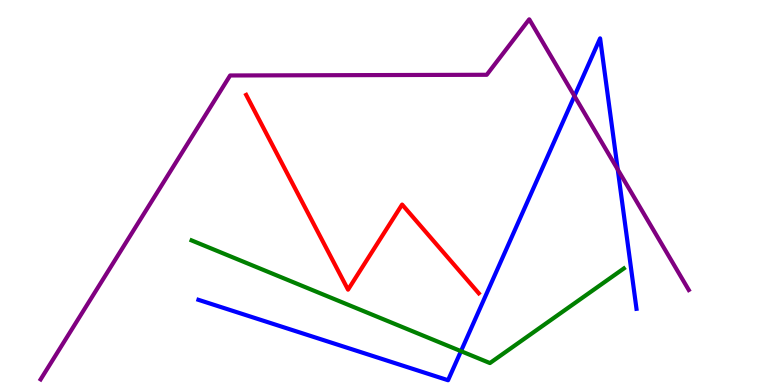[{'lines': ['blue', 'red'], 'intersections': []}, {'lines': ['green', 'red'], 'intersections': []}, {'lines': ['purple', 'red'], 'intersections': []}, {'lines': ['blue', 'green'], 'intersections': [{'x': 5.95, 'y': 0.879}]}, {'lines': ['blue', 'purple'], 'intersections': [{'x': 7.41, 'y': 7.51}, {'x': 7.97, 'y': 5.6}]}, {'lines': ['green', 'purple'], 'intersections': []}]